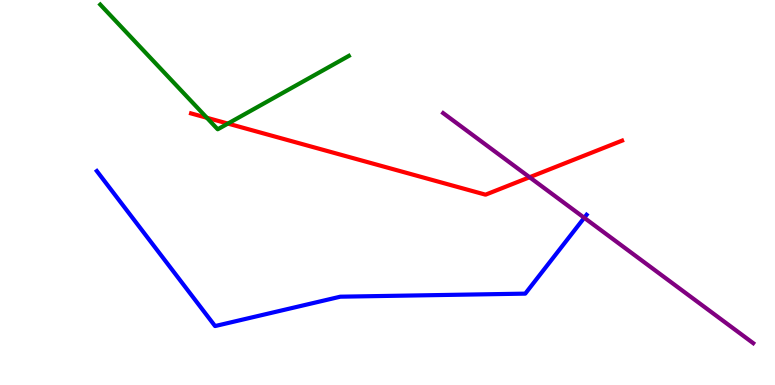[{'lines': ['blue', 'red'], 'intersections': []}, {'lines': ['green', 'red'], 'intersections': [{'x': 2.67, 'y': 6.94}, {'x': 2.94, 'y': 6.79}]}, {'lines': ['purple', 'red'], 'intersections': [{'x': 6.83, 'y': 5.4}]}, {'lines': ['blue', 'green'], 'intersections': []}, {'lines': ['blue', 'purple'], 'intersections': [{'x': 7.54, 'y': 4.34}]}, {'lines': ['green', 'purple'], 'intersections': []}]